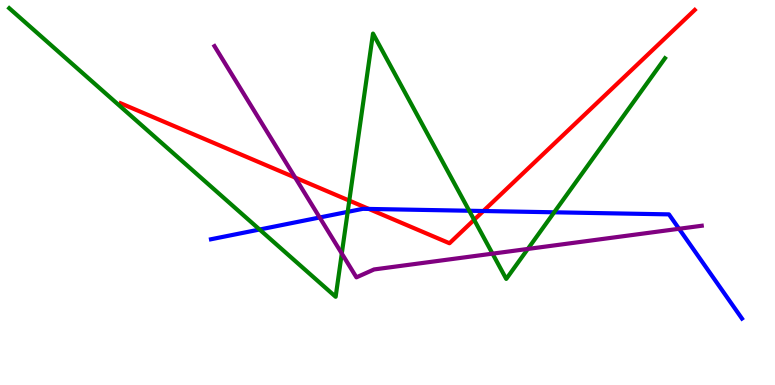[{'lines': ['blue', 'red'], 'intersections': [{'x': 4.76, 'y': 4.57}, {'x': 6.24, 'y': 4.52}]}, {'lines': ['green', 'red'], 'intersections': [{'x': 4.51, 'y': 4.79}, {'x': 6.12, 'y': 4.29}]}, {'lines': ['purple', 'red'], 'intersections': [{'x': 3.81, 'y': 5.39}]}, {'lines': ['blue', 'green'], 'intersections': [{'x': 3.35, 'y': 4.04}, {'x': 4.49, 'y': 4.5}, {'x': 6.05, 'y': 4.53}, {'x': 7.15, 'y': 4.49}]}, {'lines': ['blue', 'purple'], 'intersections': [{'x': 4.12, 'y': 4.35}, {'x': 8.76, 'y': 4.06}]}, {'lines': ['green', 'purple'], 'intersections': [{'x': 4.41, 'y': 3.42}, {'x': 6.36, 'y': 3.41}, {'x': 6.81, 'y': 3.53}]}]